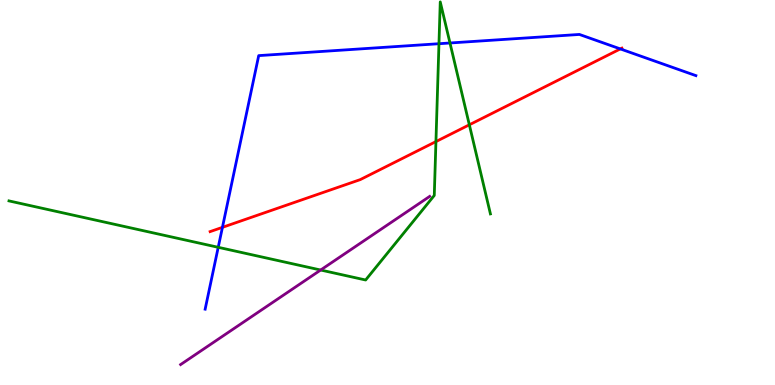[{'lines': ['blue', 'red'], 'intersections': [{'x': 2.87, 'y': 4.09}, {'x': 8.0, 'y': 8.73}]}, {'lines': ['green', 'red'], 'intersections': [{'x': 5.63, 'y': 6.32}, {'x': 6.06, 'y': 6.76}]}, {'lines': ['purple', 'red'], 'intersections': []}, {'lines': ['blue', 'green'], 'intersections': [{'x': 2.82, 'y': 3.58}, {'x': 5.66, 'y': 8.86}, {'x': 5.81, 'y': 8.88}]}, {'lines': ['blue', 'purple'], 'intersections': []}, {'lines': ['green', 'purple'], 'intersections': [{'x': 4.14, 'y': 2.99}]}]